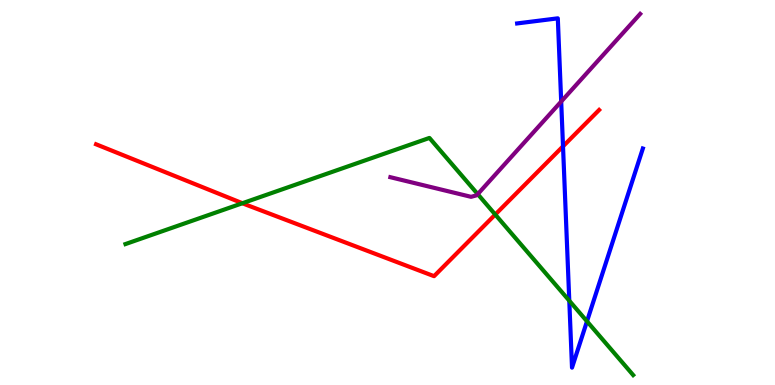[{'lines': ['blue', 'red'], 'intersections': [{'x': 7.26, 'y': 6.2}]}, {'lines': ['green', 'red'], 'intersections': [{'x': 3.13, 'y': 4.72}, {'x': 6.39, 'y': 4.43}]}, {'lines': ['purple', 'red'], 'intersections': []}, {'lines': ['blue', 'green'], 'intersections': [{'x': 7.35, 'y': 2.19}, {'x': 7.57, 'y': 1.65}]}, {'lines': ['blue', 'purple'], 'intersections': [{'x': 7.24, 'y': 7.36}]}, {'lines': ['green', 'purple'], 'intersections': [{'x': 6.16, 'y': 4.96}]}]